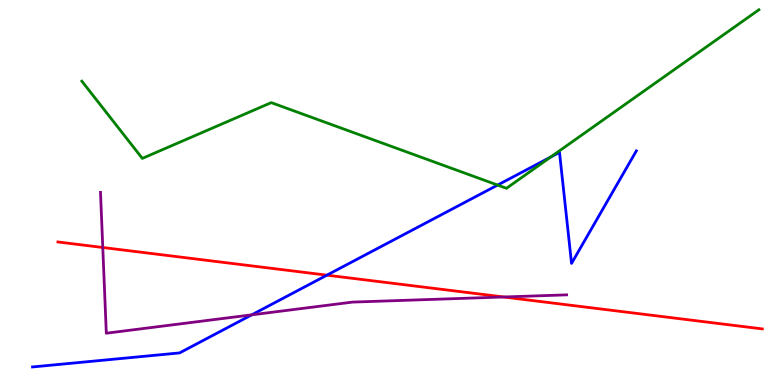[{'lines': ['blue', 'red'], 'intersections': [{'x': 4.22, 'y': 2.85}]}, {'lines': ['green', 'red'], 'intersections': []}, {'lines': ['purple', 'red'], 'intersections': [{'x': 1.33, 'y': 3.57}, {'x': 6.5, 'y': 2.29}]}, {'lines': ['blue', 'green'], 'intersections': [{'x': 6.42, 'y': 5.19}, {'x': 7.1, 'y': 5.92}]}, {'lines': ['blue', 'purple'], 'intersections': [{'x': 3.25, 'y': 1.82}]}, {'lines': ['green', 'purple'], 'intersections': []}]